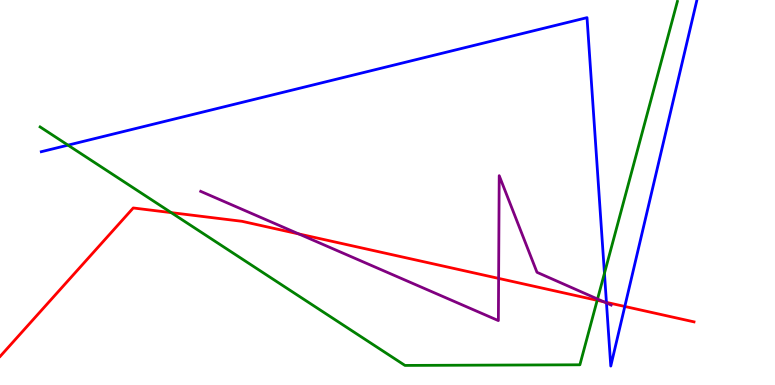[{'lines': ['blue', 'red'], 'intersections': [{'x': 7.82, 'y': 2.15}, {'x': 8.06, 'y': 2.04}]}, {'lines': ['green', 'red'], 'intersections': [{'x': 2.21, 'y': 4.48}, {'x': 7.71, 'y': 2.2}]}, {'lines': ['purple', 'red'], 'intersections': [{'x': 3.86, 'y': 3.92}, {'x': 6.43, 'y': 2.77}, {'x': 7.79, 'y': 2.16}]}, {'lines': ['blue', 'green'], 'intersections': [{'x': 0.877, 'y': 6.23}, {'x': 7.8, 'y': 2.9}]}, {'lines': ['blue', 'purple'], 'intersections': [{'x': 7.83, 'y': 2.13}]}, {'lines': ['green', 'purple'], 'intersections': [{'x': 7.71, 'y': 2.23}]}]